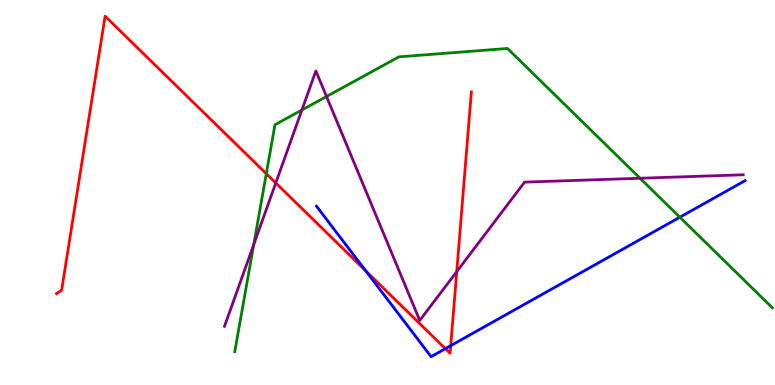[{'lines': ['blue', 'red'], 'intersections': [{'x': 4.72, 'y': 2.96}, {'x': 5.75, 'y': 0.944}, {'x': 5.82, 'y': 1.02}]}, {'lines': ['green', 'red'], 'intersections': [{'x': 3.44, 'y': 5.49}]}, {'lines': ['purple', 'red'], 'intersections': [{'x': 3.56, 'y': 5.25}, {'x': 5.89, 'y': 2.94}]}, {'lines': ['blue', 'green'], 'intersections': [{'x': 8.77, 'y': 4.36}]}, {'lines': ['blue', 'purple'], 'intersections': []}, {'lines': ['green', 'purple'], 'intersections': [{'x': 3.27, 'y': 3.65}, {'x': 3.9, 'y': 7.14}, {'x': 4.21, 'y': 7.49}, {'x': 8.26, 'y': 5.37}]}]